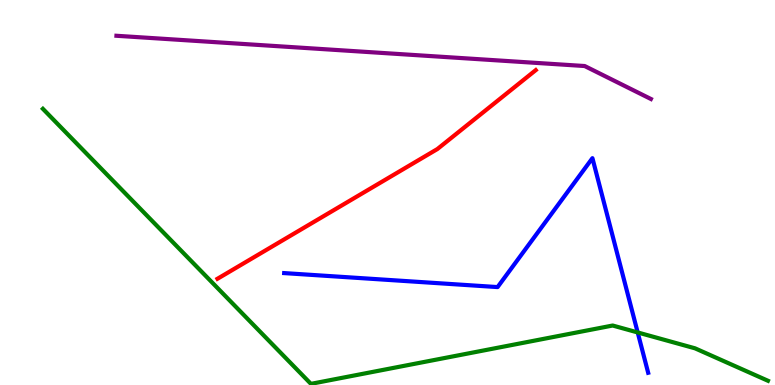[{'lines': ['blue', 'red'], 'intersections': []}, {'lines': ['green', 'red'], 'intersections': []}, {'lines': ['purple', 'red'], 'intersections': []}, {'lines': ['blue', 'green'], 'intersections': [{'x': 8.23, 'y': 1.36}]}, {'lines': ['blue', 'purple'], 'intersections': []}, {'lines': ['green', 'purple'], 'intersections': []}]